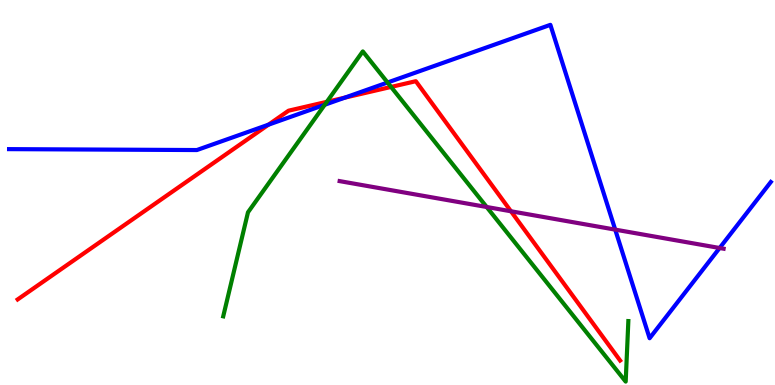[{'lines': ['blue', 'red'], 'intersections': [{'x': 3.46, 'y': 6.76}, {'x': 4.45, 'y': 7.46}]}, {'lines': ['green', 'red'], 'intersections': [{'x': 4.22, 'y': 7.36}, {'x': 5.05, 'y': 7.74}]}, {'lines': ['purple', 'red'], 'intersections': [{'x': 6.59, 'y': 4.51}]}, {'lines': ['blue', 'green'], 'intersections': [{'x': 4.19, 'y': 7.28}, {'x': 5.0, 'y': 7.86}]}, {'lines': ['blue', 'purple'], 'intersections': [{'x': 7.94, 'y': 4.04}, {'x': 9.29, 'y': 3.56}]}, {'lines': ['green', 'purple'], 'intersections': [{'x': 6.28, 'y': 4.62}]}]